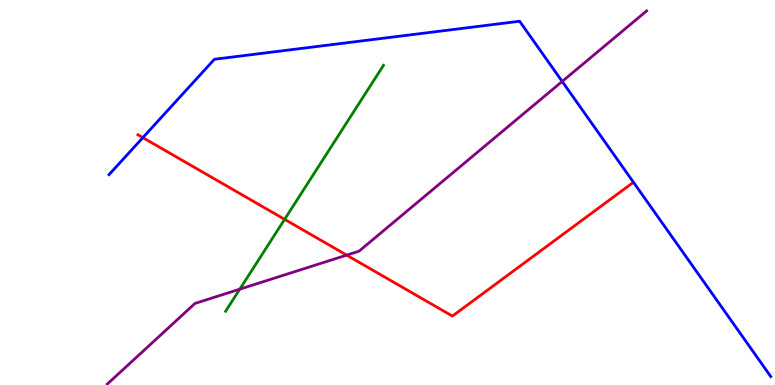[{'lines': ['blue', 'red'], 'intersections': [{'x': 1.84, 'y': 6.43}]}, {'lines': ['green', 'red'], 'intersections': [{'x': 3.67, 'y': 4.3}]}, {'lines': ['purple', 'red'], 'intersections': [{'x': 4.47, 'y': 3.37}]}, {'lines': ['blue', 'green'], 'intersections': []}, {'lines': ['blue', 'purple'], 'intersections': [{'x': 7.25, 'y': 7.88}]}, {'lines': ['green', 'purple'], 'intersections': [{'x': 3.09, 'y': 2.49}]}]